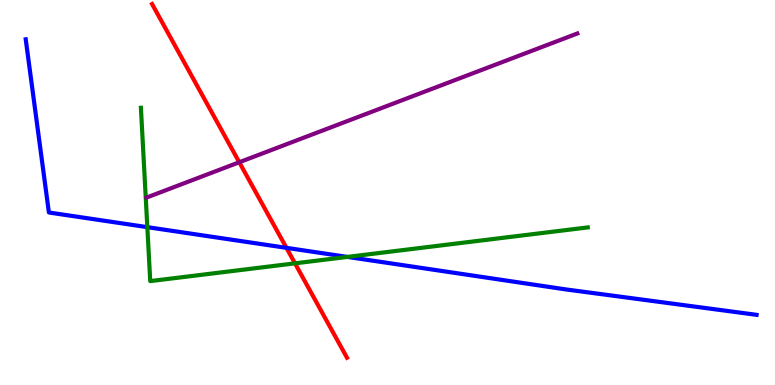[{'lines': ['blue', 'red'], 'intersections': [{'x': 3.7, 'y': 3.56}]}, {'lines': ['green', 'red'], 'intersections': [{'x': 3.81, 'y': 3.16}]}, {'lines': ['purple', 'red'], 'intersections': [{'x': 3.09, 'y': 5.79}]}, {'lines': ['blue', 'green'], 'intersections': [{'x': 1.9, 'y': 4.1}, {'x': 4.48, 'y': 3.33}]}, {'lines': ['blue', 'purple'], 'intersections': []}, {'lines': ['green', 'purple'], 'intersections': []}]